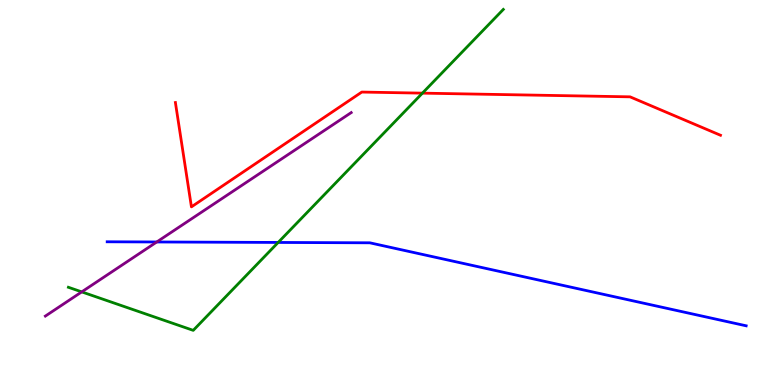[{'lines': ['blue', 'red'], 'intersections': []}, {'lines': ['green', 'red'], 'intersections': [{'x': 5.45, 'y': 7.58}]}, {'lines': ['purple', 'red'], 'intersections': []}, {'lines': ['blue', 'green'], 'intersections': [{'x': 3.59, 'y': 3.7}]}, {'lines': ['blue', 'purple'], 'intersections': [{'x': 2.02, 'y': 3.71}]}, {'lines': ['green', 'purple'], 'intersections': [{'x': 1.05, 'y': 2.42}]}]